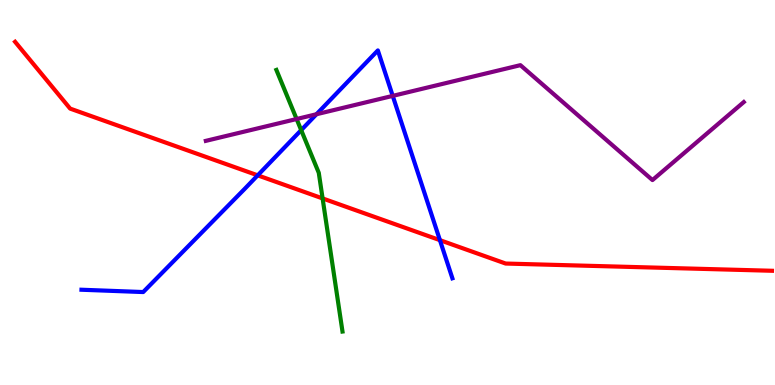[{'lines': ['blue', 'red'], 'intersections': [{'x': 3.33, 'y': 5.45}, {'x': 5.68, 'y': 3.76}]}, {'lines': ['green', 'red'], 'intersections': [{'x': 4.16, 'y': 4.85}]}, {'lines': ['purple', 'red'], 'intersections': []}, {'lines': ['blue', 'green'], 'intersections': [{'x': 3.89, 'y': 6.62}]}, {'lines': ['blue', 'purple'], 'intersections': [{'x': 4.08, 'y': 7.03}, {'x': 5.07, 'y': 7.51}]}, {'lines': ['green', 'purple'], 'intersections': [{'x': 3.83, 'y': 6.91}]}]